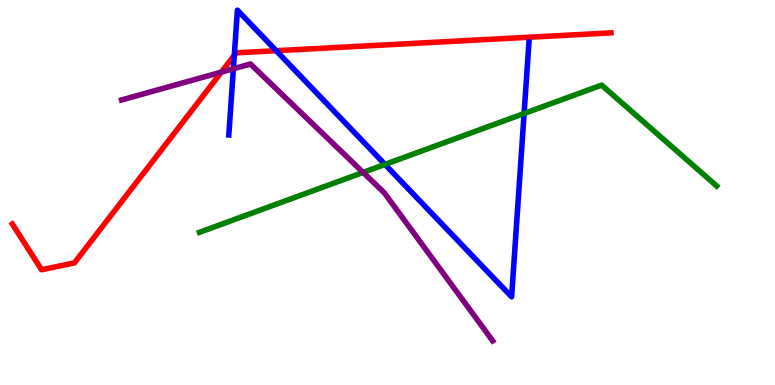[{'lines': ['blue', 'red'], 'intersections': [{'x': 3.02, 'y': 8.56}, {'x': 3.56, 'y': 8.68}]}, {'lines': ['green', 'red'], 'intersections': []}, {'lines': ['purple', 'red'], 'intersections': [{'x': 2.86, 'y': 8.13}]}, {'lines': ['blue', 'green'], 'intersections': [{'x': 4.97, 'y': 5.73}, {'x': 6.76, 'y': 7.05}]}, {'lines': ['blue', 'purple'], 'intersections': [{'x': 3.01, 'y': 8.21}]}, {'lines': ['green', 'purple'], 'intersections': [{'x': 4.69, 'y': 5.52}]}]